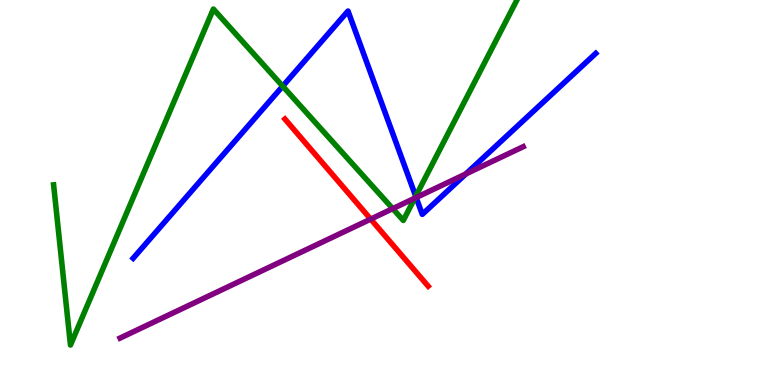[{'lines': ['blue', 'red'], 'intersections': []}, {'lines': ['green', 'red'], 'intersections': []}, {'lines': ['purple', 'red'], 'intersections': [{'x': 4.78, 'y': 4.31}]}, {'lines': ['blue', 'green'], 'intersections': [{'x': 3.65, 'y': 7.76}, {'x': 5.36, 'y': 4.9}]}, {'lines': ['blue', 'purple'], 'intersections': [{'x': 5.37, 'y': 4.87}, {'x': 6.01, 'y': 5.48}]}, {'lines': ['green', 'purple'], 'intersections': [{'x': 5.07, 'y': 4.58}, {'x': 5.35, 'y': 4.85}]}]